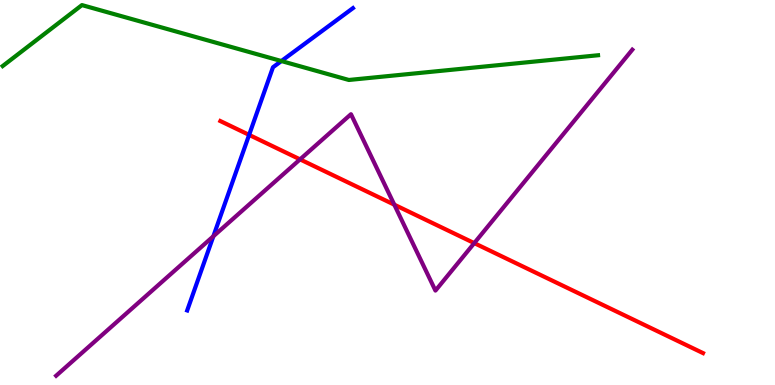[{'lines': ['blue', 'red'], 'intersections': [{'x': 3.21, 'y': 6.5}]}, {'lines': ['green', 'red'], 'intersections': []}, {'lines': ['purple', 'red'], 'intersections': [{'x': 3.87, 'y': 5.86}, {'x': 5.09, 'y': 4.68}, {'x': 6.12, 'y': 3.69}]}, {'lines': ['blue', 'green'], 'intersections': [{'x': 3.63, 'y': 8.41}]}, {'lines': ['blue', 'purple'], 'intersections': [{'x': 2.75, 'y': 3.86}]}, {'lines': ['green', 'purple'], 'intersections': []}]